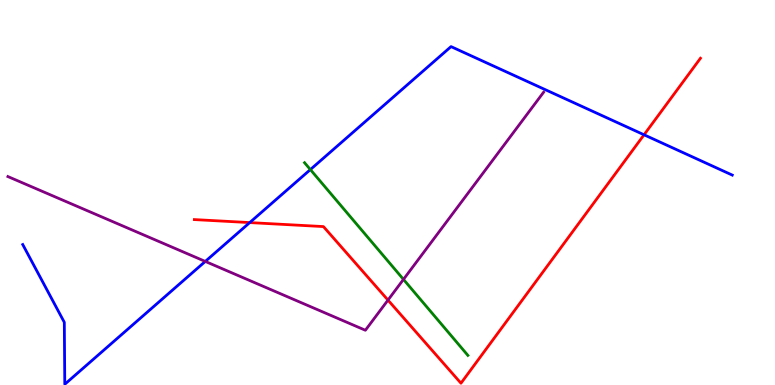[{'lines': ['blue', 'red'], 'intersections': [{'x': 3.22, 'y': 4.22}, {'x': 8.31, 'y': 6.5}]}, {'lines': ['green', 'red'], 'intersections': []}, {'lines': ['purple', 'red'], 'intersections': [{'x': 5.01, 'y': 2.21}]}, {'lines': ['blue', 'green'], 'intersections': [{'x': 4.0, 'y': 5.6}]}, {'lines': ['blue', 'purple'], 'intersections': [{'x': 2.65, 'y': 3.21}]}, {'lines': ['green', 'purple'], 'intersections': [{'x': 5.21, 'y': 2.74}]}]